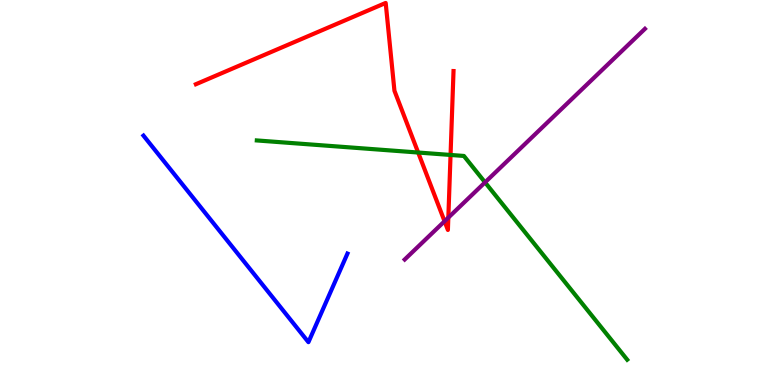[{'lines': ['blue', 'red'], 'intersections': []}, {'lines': ['green', 'red'], 'intersections': [{'x': 5.4, 'y': 6.04}, {'x': 5.81, 'y': 5.98}]}, {'lines': ['purple', 'red'], 'intersections': [{'x': 5.74, 'y': 4.25}, {'x': 5.78, 'y': 4.35}]}, {'lines': ['blue', 'green'], 'intersections': []}, {'lines': ['blue', 'purple'], 'intersections': []}, {'lines': ['green', 'purple'], 'intersections': [{'x': 6.26, 'y': 5.26}]}]